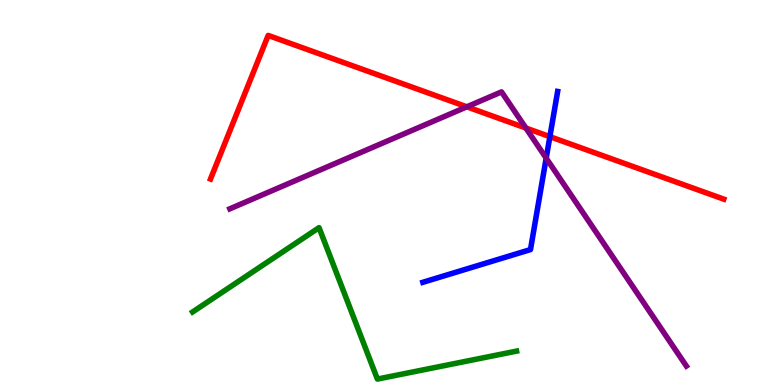[{'lines': ['blue', 'red'], 'intersections': [{'x': 7.1, 'y': 6.45}]}, {'lines': ['green', 'red'], 'intersections': []}, {'lines': ['purple', 'red'], 'intersections': [{'x': 6.02, 'y': 7.23}, {'x': 6.79, 'y': 6.67}]}, {'lines': ['blue', 'green'], 'intersections': []}, {'lines': ['blue', 'purple'], 'intersections': [{'x': 7.05, 'y': 5.89}]}, {'lines': ['green', 'purple'], 'intersections': []}]